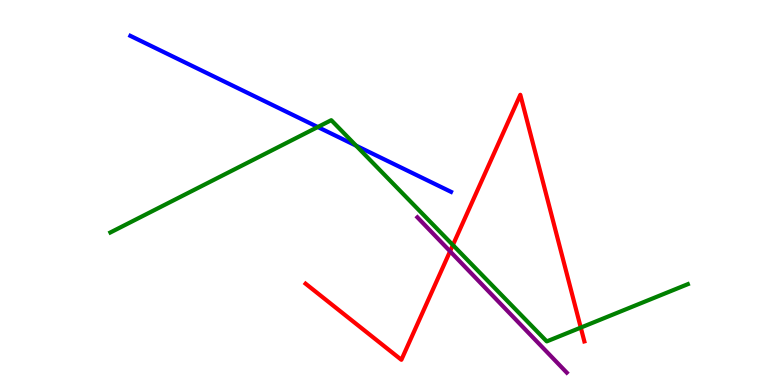[{'lines': ['blue', 'red'], 'intersections': []}, {'lines': ['green', 'red'], 'intersections': [{'x': 5.84, 'y': 3.64}, {'x': 7.49, 'y': 1.49}]}, {'lines': ['purple', 'red'], 'intersections': [{'x': 5.81, 'y': 3.47}]}, {'lines': ['blue', 'green'], 'intersections': [{'x': 4.1, 'y': 6.7}, {'x': 4.59, 'y': 6.22}]}, {'lines': ['blue', 'purple'], 'intersections': []}, {'lines': ['green', 'purple'], 'intersections': []}]